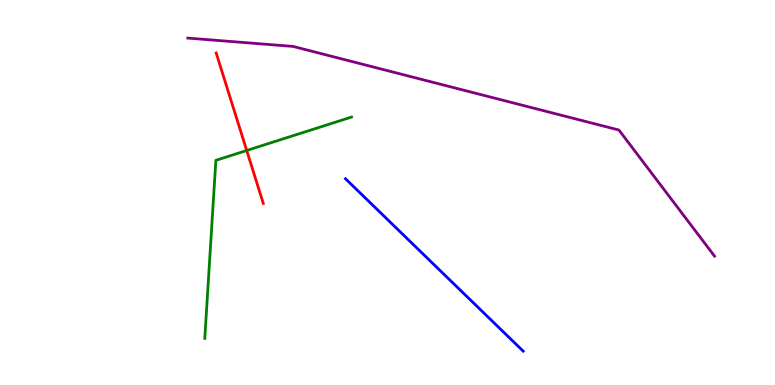[{'lines': ['blue', 'red'], 'intersections': []}, {'lines': ['green', 'red'], 'intersections': [{'x': 3.18, 'y': 6.09}]}, {'lines': ['purple', 'red'], 'intersections': []}, {'lines': ['blue', 'green'], 'intersections': []}, {'lines': ['blue', 'purple'], 'intersections': []}, {'lines': ['green', 'purple'], 'intersections': []}]